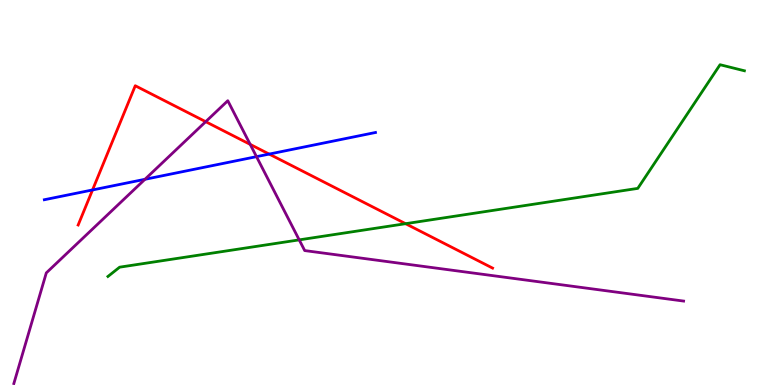[{'lines': ['blue', 'red'], 'intersections': [{'x': 1.19, 'y': 5.07}, {'x': 3.47, 'y': 6.0}]}, {'lines': ['green', 'red'], 'intersections': [{'x': 5.23, 'y': 4.19}]}, {'lines': ['purple', 'red'], 'intersections': [{'x': 2.65, 'y': 6.84}, {'x': 3.23, 'y': 6.25}]}, {'lines': ['blue', 'green'], 'intersections': []}, {'lines': ['blue', 'purple'], 'intersections': [{'x': 1.87, 'y': 5.34}, {'x': 3.31, 'y': 5.93}]}, {'lines': ['green', 'purple'], 'intersections': [{'x': 3.86, 'y': 3.77}]}]